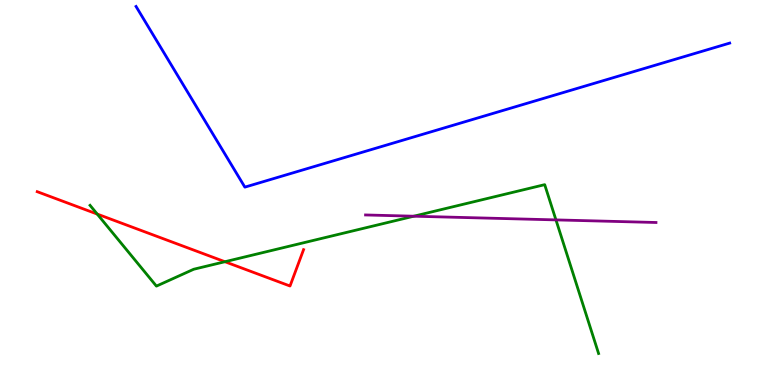[{'lines': ['blue', 'red'], 'intersections': []}, {'lines': ['green', 'red'], 'intersections': [{'x': 1.25, 'y': 4.44}, {'x': 2.9, 'y': 3.2}]}, {'lines': ['purple', 'red'], 'intersections': []}, {'lines': ['blue', 'green'], 'intersections': []}, {'lines': ['blue', 'purple'], 'intersections': []}, {'lines': ['green', 'purple'], 'intersections': [{'x': 5.34, 'y': 4.38}, {'x': 7.17, 'y': 4.29}]}]